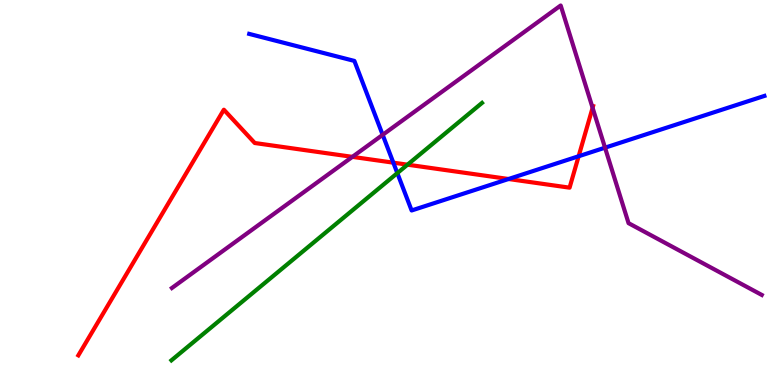[{'lines': ['blue', 'red'], 'intersections': [{'x': 5.08, 'y': 5.77}, {'x': 6.56, 'y': 5.35}, {'x': 7.47, 'y': 5.94}]}, {'lines': ['green', 'red'], 'intersections': [{'x': 5.26, 'y': 5.72}]}, {'lines': ['purple', 'red'], 'intersections': [{'x': 4.55, 'y': 5.93}, {'x': 7.65, 'y': 7.2}]}, {'lines': ['blue', 'green'], 'intersections': [{'x': 5.13, 'y': 5.5}]}, {'lines': ['blue', 'purple'], 'intersections': [{'x': 4.94, 'y': 6.5}, {'x': 7.81, 'y': 6.16}]}, {'lines': ['green', 'purple'], 'intersections': []}]